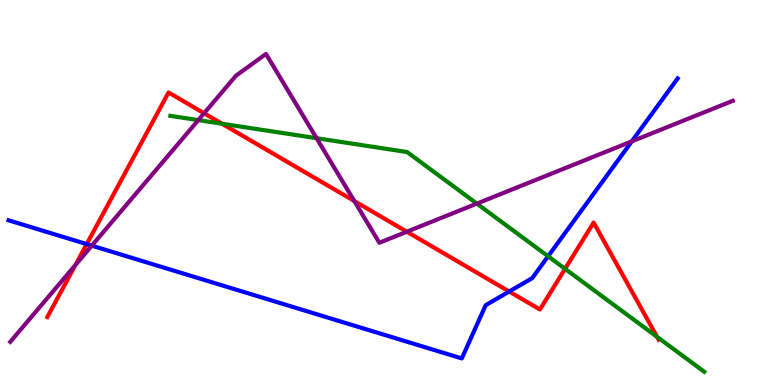[{'lines': ['blue', 'red'], 'intersections': [{'x': 1.12, 'y': 3.66}, {'x': 6.57, 'y': 2.43}]}, {'lines': ['green', 'red'], 'intersections': [{'x': 2.86, 'y': 6.79}, {'x': 7.29, 'y': 3.02}, {'x': 8.48, 'y': 1.25}]}, {'lines': ['purple', 'red'], 'intersections': [{'x': 0.973, 'y': 3.12}, {'x': 2.63, 'y': 7.06}, {'x': 4.57, 'y': 4.78}, {'x': 5.25, 'y': 3.98}]}, {'lines': ['blue', 'green'], 'intersections': [{'x': 7.07, 'y': 3.34}]}, {'lines': ['blue', 'purple'], 'intersections': [{'x': 1.18, 'y': 3.62}, {'x': 8.15, 'y': 6.33}]}, {'lines': ['green', 'purple'], 'intersections': [{'x': 2.56, 'y': 6.88}, {'x': 4.08, 'y': 6.41}, {'x': 6.15, 'y': 4.71}]}]